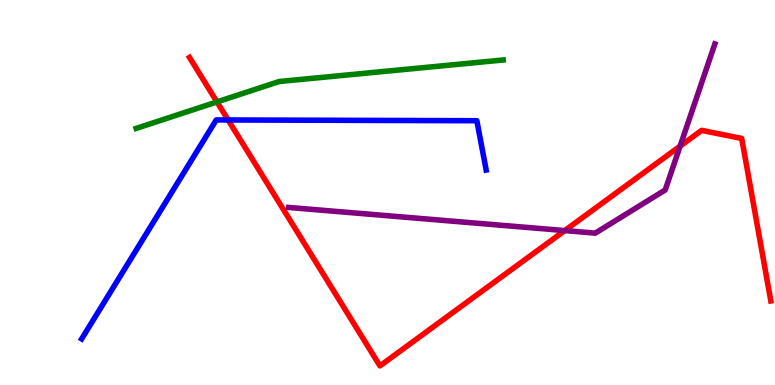[{'lines': ['blue', 'red'], 'intersections': [{'x': 2.94, 'y': 6.88}]}, {'lines': ['green', 'red'], 'intersections': [{'x': 2.8, 'y': 7.35}]}, {'lines': ['purple', 'red'], 'intersections': [{'x': 7.29, 'y': 4.01}, {'x': 8.78, 'y': 6.2}]}, {'lines': ['blue', 'green'], 'intersections': []}, {'lines': ['blue', 'purple'], 'intersections': []}, {'lines': ['green', 'purple'], 'intersections': []}]